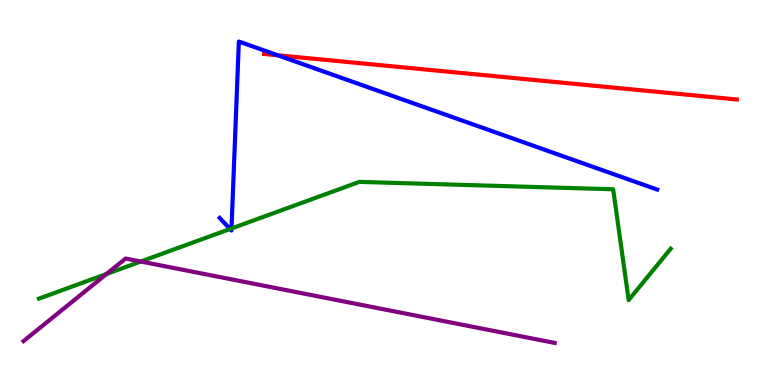[{'lines': ['blue', 'red'], 'intersections': [{'x': 3.58, 'y': 8.56}]}, {'lines': ['green', 'red'], 'intersections': []}, {'lines': ['purple', 'red'], 'intersections': []}, {'lines': ['blue', 'green'], 'intersections': [{'x': 2.97, 'y': 4.05}, {'x': 2.99, 'y': 4.07}]}, {'lines': ['blue', 'purple'], 'intersections': []}, {'lines': ['green', 'purple'], 'intersections': [{'x': 1.37, 'y': 2.88}, {'x': 1.82, 'y': 3.21}]}]